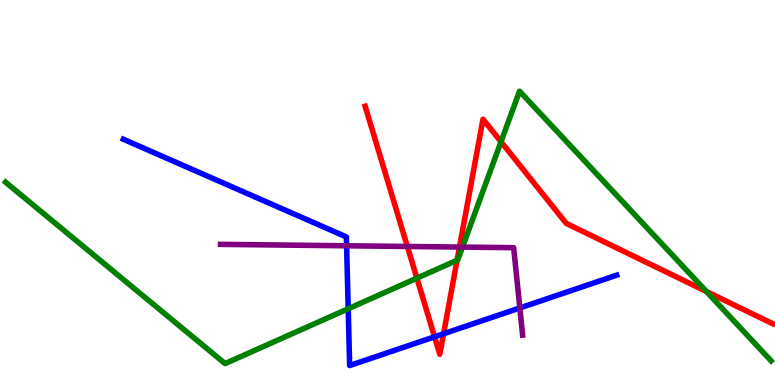[{'lines': ['blue', 'red'], 'intersections': [{'x': 5.61, 'y': 1.25}, {'x': 5.72, 'y': 1.33}]}, {'lines': ['green', 'red'], 'intersections': [{'x': 5.38, 'y': 2.78}, {'x': 5.9, 'y': 3.24}, {'x': 6.46, 'y': 6.32}, {'x': 9.11, 'y': 2.43}]}, {'lines': ['purple', 'red'], 'intersections': [{'x': 5.26, 'y': 3.6}, {'x': 5.93, 'y': 3.58}]}, {'lines': ['blue', 'green'], 'intersections': [{'x': 4.49, 'y': 1.98}]}, {'lines': ['blue', 'purple'], 'intersections': [{'x': 4.47, 'y': 3.62}, {'x': 6.71, 'y': 2.0}]}, {'lines': ['green', 'purple'], 'intersections': [{'x': 5.97, 'y': 3.58}]}]